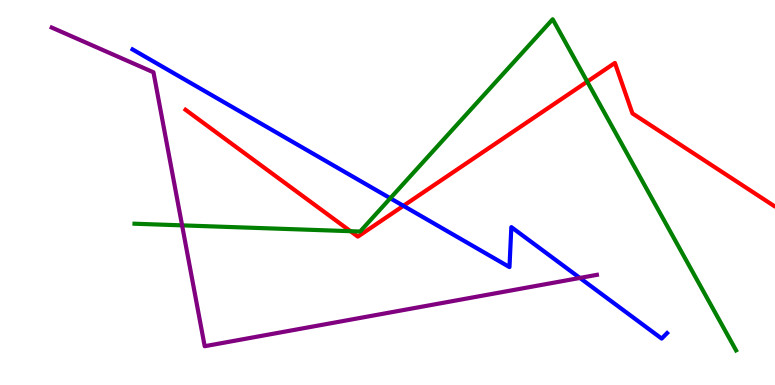[{'lines': ['blue', 'red'], 'intersections': [{'x': 5.21, 'y': 4.65}]}, {'lines': ['green', 'red'], 'intersections': [{'x': 4.52, 'y': 3.99}, {'x': 7.58, 'y': 7.88}]}, {'lines': ['purple', 'red'], 'intersections': []}, {'lines': ['blue', 'green'], 'intersections': [{'x': 5.04, 'y': 4.85}]}, {'lines': ['blue', 'purple'], 'intersections': [{'x': 7.48, 'y': 2.78}]}, {'lines': ['green', 'purple'], 'intersections': [{'x': 2.35, 'y': 4.15}]}]